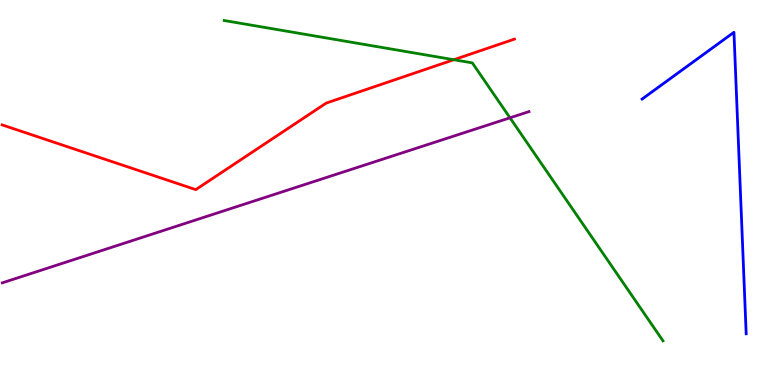[{'lines': ['blue', 'red'], 'intersections': []}, {'lines': ['green', 'red'], 'intersections': [{'x': 5.86, 'y': 8.45}]}, {'lines': ['purple', 'red'], 'intersections': []}, {'lines': ['blue', 'green'], 'intersections': []}, {'lines': ['blue', 'purple'], 'intersections': []}, {'lines': ['green', 'purple'], 'intersections': [{'x': 6.58, 'y': 6.94}]}]